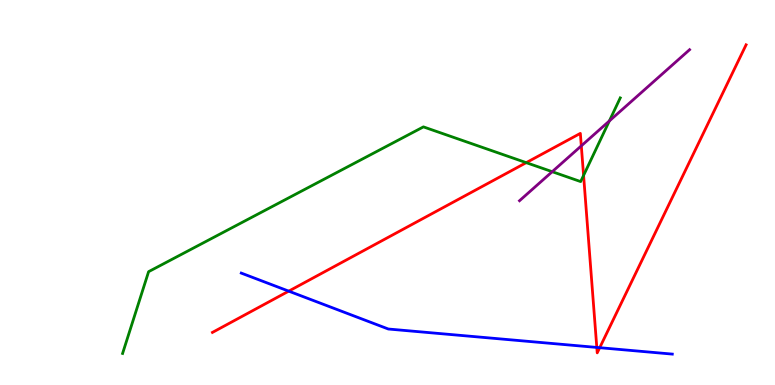[{'lines': ['blue', 'red'], 'intersections': [{'x': 3.73, 'y': 2.44}, {'x': 7.7, 'y': 0.976}, {'x': 7.74, 'y': 0.969}]}, {'lines': ['green', 'red'], 'intersections': [{'x': 6.79, 'y': 5.78}, {'x': 7.53, 'y': 5.44}]}, {'lines': ['purple', 'red'], 'intersections': [{'x': 7.5, 'y': 6.21}]}, {'lines': ['blue', 'green'], 'intersections': []}, {'lines': ['blue', 'purple'], 'intersections': []}, {'lines': ['green', 'purple'], 'intersections': [{'x': 7.13, 'y': 5.54}, {'x': 7.86, 'y': 6.86}]}]